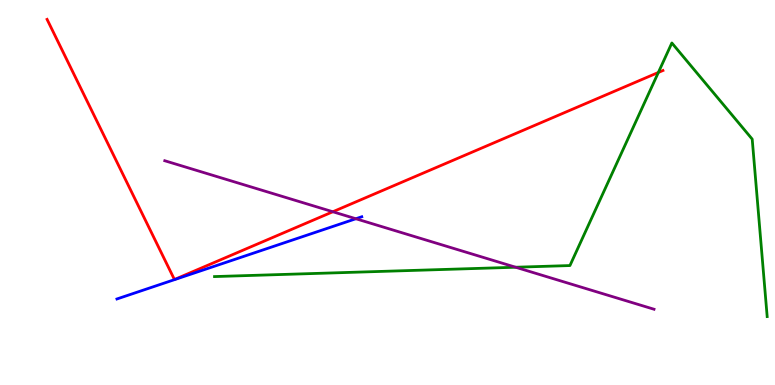[{'lines': ['blue', 'red'], 'intersections': []}, {'lines': ['green', 'red'], 'intersections': [{'x': 8.49, 'y': 8.12}]}, {'lines': ['purple', 'red'], 'intersections': [{'x': 4.29, 'y': 4.5}]}, {'lines': ['blue', 'green'], 'intersections': []}, {'lines': ['blue', 'purple'], 'intersections': [{'x': 4.59, 'y': 4.32}]}, {'lines': ['green', 'purple'], 'intersections': [{'x': 6.65, 'y': 3.06}]}]